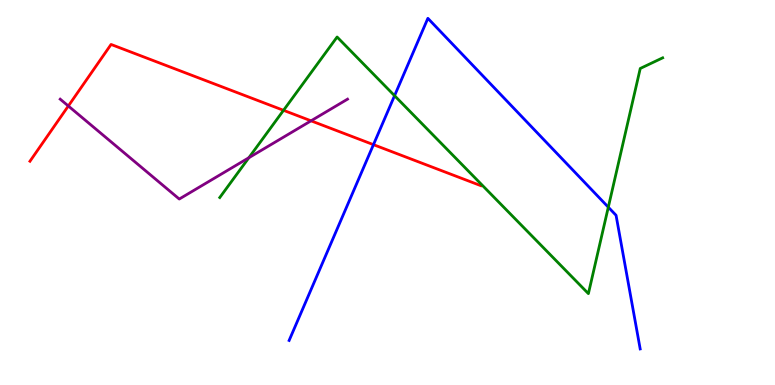[{'lines': ['blue', 'red'], 'intersections': [{'x': 4.82, 'y': 6.24}]}, {'lines': ['green', 'red'], 'intersections': [{'x': 3.66, 'y': 7.13}]}, {'lines': ['purple', 'red'], 'intersections': [{'x': 0.882, 'y': 7.25}, {'x': 4.01, 'y': 6.86}]}, {'lines': ['blue', 'green'], 'intersections': [{'x': 5.09, 'y': 7.51}, {'x': 7.85, 'y': 4.62}]}, {'lines': ['blue', 'purple'], 'intersections': []}, {'lines': ['green', 'purple'], 'intersections': [{'x': 3.21, 'y': 5.9}]}]